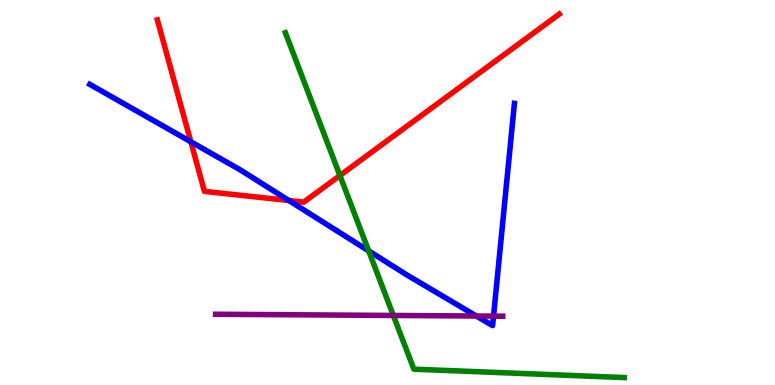[{'lines': ['blue', 'red'], 'intersections': [{'x': 2.46, 'y': 6.32}, {'x': 3.73, 'y': 4.79}]}, {'lines': ['green', 'red'], 'intersections': [{'x': 4.39, 'y': 5.44}]}, {'lines': ['purple', 'red'], 'intersections': []}, {'lines': ['blue', 'green'], 'intersections': [{'x': 4.76, 'y': 3.48}]}, {'lines': ['blue', 'purple'], 'intersections': [{'x': 6.15, 'y': 1.79}, {'x': 6.37, 'y': 1.79}]}, {'lines': ['green', 'purple'], 'intersections': [{'x': 5.08, 'y': 1.81}]}]